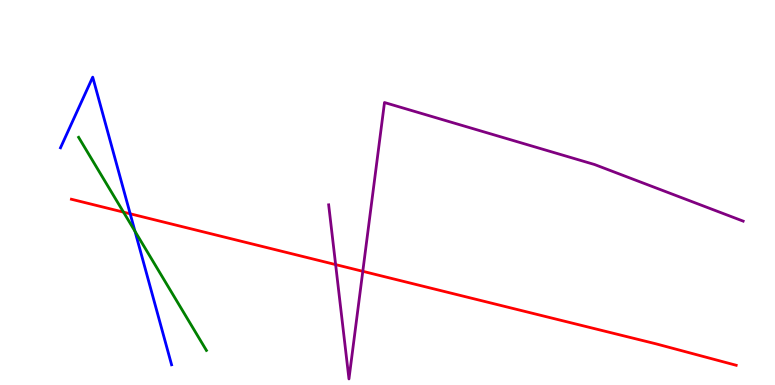[{'lines': ['blue', 'red'], 'intersections': [{'x': 1.68, 'y': 4.45}]}, {'lines': ['green', 'red'], 'intersections': [{'x': 1.59, 'y': 4.49}]}, {'lines': ['purple', 'red'], 'intersections': [{'x': 4.33, 'y': 3.13}, {'x': 4.68, 'y': 2.95}]}, {'lines': ['blue', 'green'], 'intersections': [{'x': 1.74, 'y': 3.99}]}, {'lines': ['blue', 'purple'], 'intersections': []}, {'lines': ['green', 'purple'], 'intersections': []}]